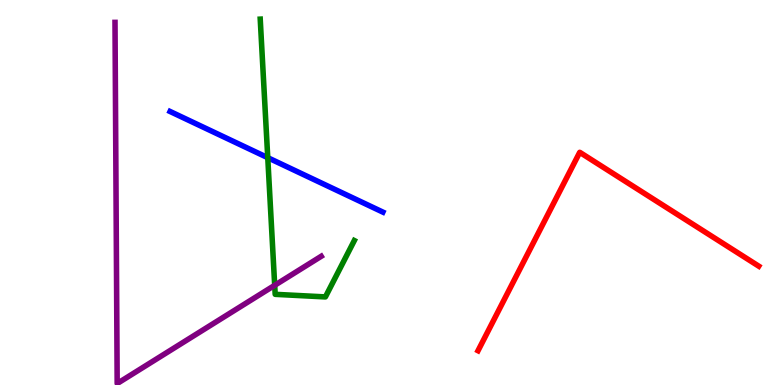[{'lines': ['blue', 'red'], 'intersections': []}, {'lines': ['green', 'red'], 'intersections': []}, {'lines': ['purple', 'red'], 'intersections': []}, {'lines': ['blue', 'green'], 'intersections': [{'x': 3.45, 'y': 5.9}]}, {'lines': ['blue', 'purple'], 'intersections': []}, {'lines': ['green', 'purple'], 'intersections': [{'x': 3.54, 'y': 2.59}]}]